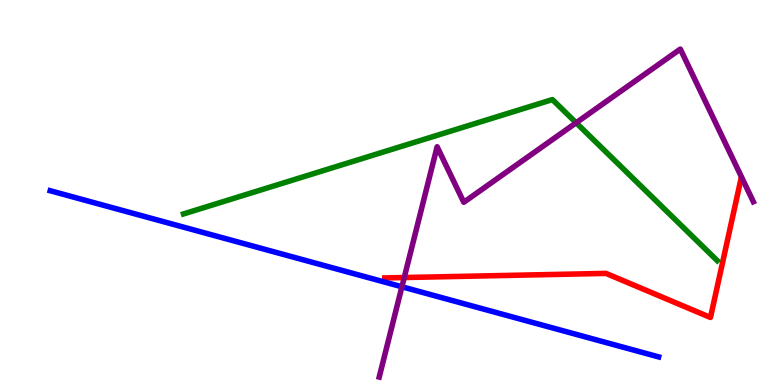[{'lines': ['blue', 'red'], 'intersections': []}, {'lines': ['green', 'red'], 'intersections': []}, {'lines': ['purple', 'red'], 'intersections': [{'x': 5.22, 'y': 2.79}]}, {'lines': ['blue', 'green'], 'intersections': []}, {'lines': ['blue', 'purple'], 'intersections': [{'x': 5.19, 'y': 2.55}]}, {'lines': ['green', 'purple'], 'intersections': [{'x': 7.43, 'y': 6.81}]}]